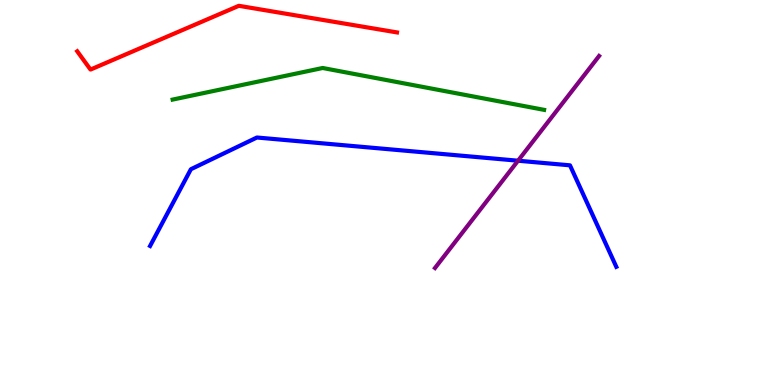[{'lines': ['blue', 'red'], 'intersections': []}, {'lines': ['green', 'red'], 'intersections': []}, {'lines': ['purple', 'red'], 'intersections': []}, {'lines': ['blue', 'green'], 'intersections': []}, {'lines': ['blue', 'purple'], 'intersections': [{'x': 6.68, 'y': 5.83}]}, {'lines': ['green', 'purple'], 'intersections': []}]